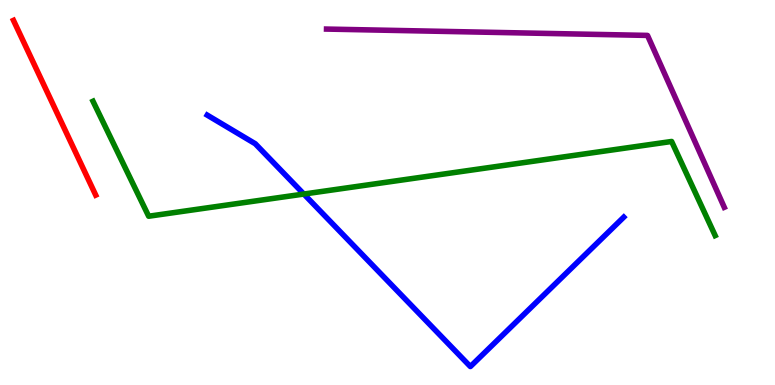[{'lines': ['blue', 'red'], 'intersections': []}, {'lines': ['green', 'red'], 'intersections': []}, {'lines': ['purple', 'red'], 'intersections': []}, {'lines': ['blue', 'green'], 'intersections': [{'x': 3.92, 'y': 4.96}]}, {'lines': ['blue', 'purple'], 'intersections': []}, {'lines': ['green', 'purple'], 'intersections': []}]